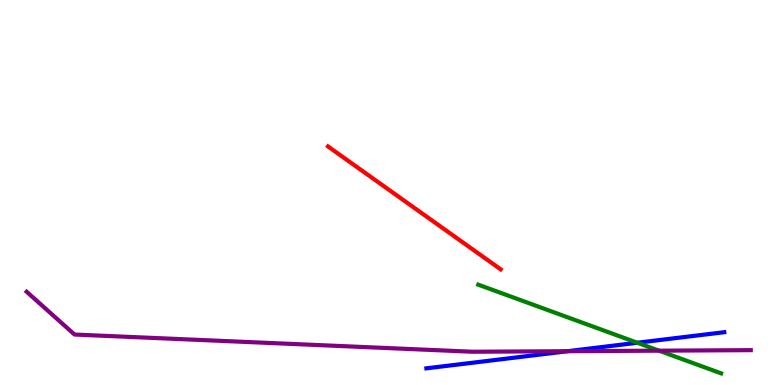[{'lines': ['blue', 'red'], 'intersections': []}, {'lines': ['green', 'red'], 'intersections': []}, {'lines': ['purple', 'red'], 'intersections': []}, {'lines': ['blue', 'green'], 'intersections': [{'x': 8.22, 'y': 1.1}]}, {'lines': ['blue', 'purple'], 'intersections': [{'x': 7.32, 'y': 0.878}]}, {'lines': ['green', 'purple'], 'intersections': [{'x': 8.5, 'y': 0.891}]}]